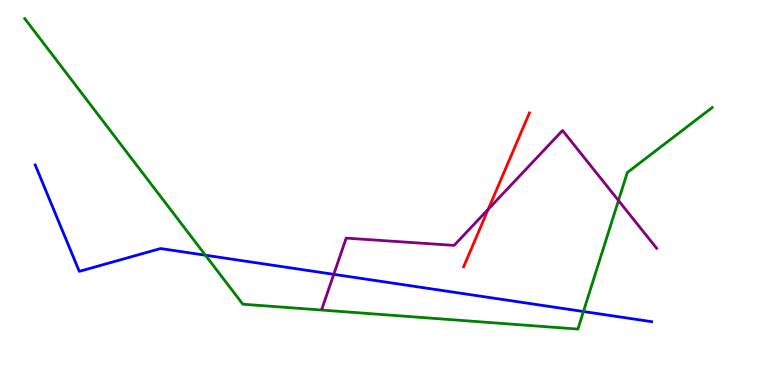[{'lines': ['blue', 'red'], 'intersections': []}, {'lines': ['green', 'red'], 'intersections': []}, {'lines': ['purple', 'red'], 'intersections': [{'x': 6.3, 'y': 4.56}]}, {'lines': ['blue', 'green'], 'intersections': [{'x': 2.65, 'y': 3.37}, {'x': 7.53, 'y': 1.91}]}, {'lines': ['blue', 'purple'], 'intersections': [{'x': 4.31, 'y': 2.87}]}, {'lines': ['green', 'purple'], 'intersections': [{'x': 7.98, 'y': 4.79}]}]